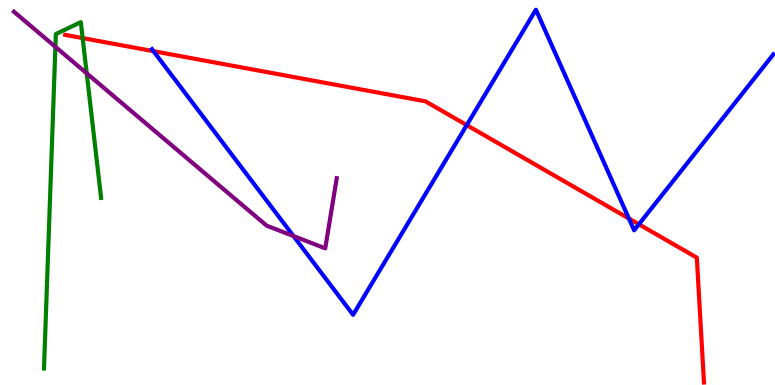[{'lines': ['blue', 'red'], 'intersections': [{'x': 1.98, 'y': 8.67}, {'x': 6.02, 'y': 6.75}, {'x': 8.11, 'y': 4.32}, {'x': 8.24, 'y': 4.17}]}, {'lines': ['green', 'red'], 'intersections': [{'x': 1.07, 'y': 9.01}]}, {'lines': ['purple', 'red'], 'intersections': []}, {'lines': ['blue', 'green'], 'intersections': []}, {'lines': ['blue', 'purple'], 'intersections': [{'x': 3.79, 'y': 3.87}]}, {'lines': ['green', 'purple'], 'intersections': [{'x': 0.715, 'y': 8.78}, {'x': 1.12, 'y': 8.1}]}]